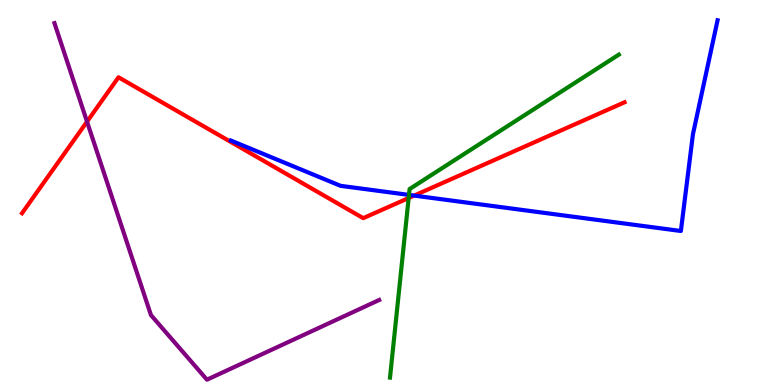[{'lines': ['blue', 'red'], 'intersections': [{'x': 5.34, 'y': 4.92}]}, {'lines': ['green', 'red'], 'intersections': [{'x': 5.27, 'y': 4.86}]}, {'lines': ['purple', 'red'], 'intersections': [{'x': 1.12, 'y': 6.84}]}, {'lines': ['blue', 'green'], 'intersections': [{'x': 5.28, 'y': 4.94}]}, {'lines': ['blue', 'purple'], 'intersections': []}, {'lines': ['green', 'purple'], 'intersections': []}]